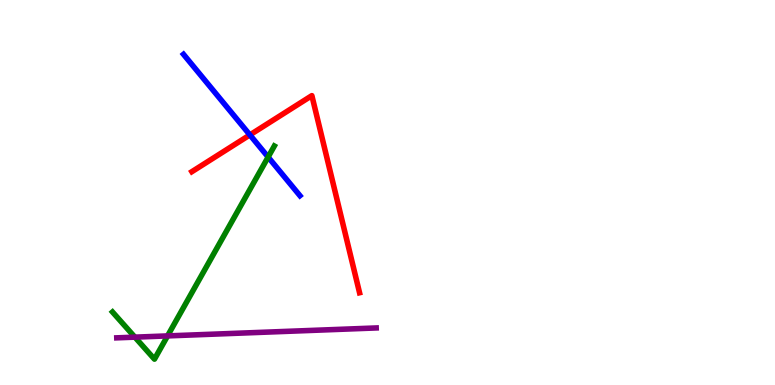[{'lines': ['blue', 'red'], 'intersections': [{'x': 3.22, 'y': 6.5}]}, {'lines': ['green', 'red'], 'intersections': []}, {'lines': ['purple', 'red'], 'intersections': []}, {'lines': ['blue', 'green'], 'intersections': [{'x': 3.46, 'y': 5.92}]}, {'lines': ['blue', 'purple'], 'intersections': []}, {'lines': ['green', 'purple'], 'intersections': [{'x': 1.74, 'y': 1.24}, {'x': 2.16, 'y': 1.28}]}]